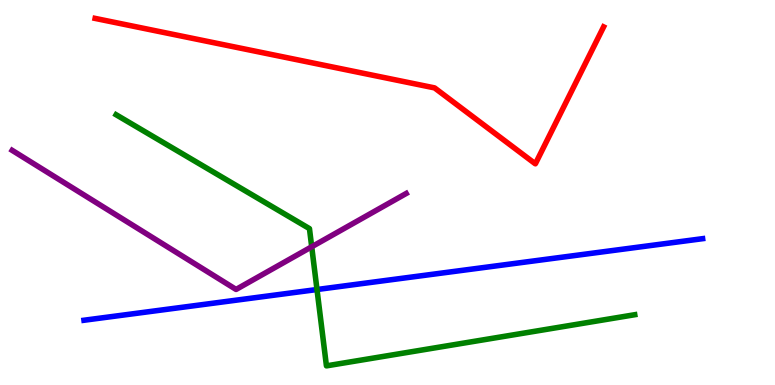[{'lines': ['blue', 'red'], 'intersections': []}, {'lines': ['green', 'red'], 'intersections': []}, {'lines': ['purple', 'red'], 'intersections': []}, {'lines': ['blue', 'green'], 'intersections': [{'x': 4.09, 'y': 2.48}]}, {'lines': ['blue', 'purple'], 'intersections': []}, {'lines': ['green', 'purple'], 'intersections': [{'x': 4.02, 'y': 3.59}]}]